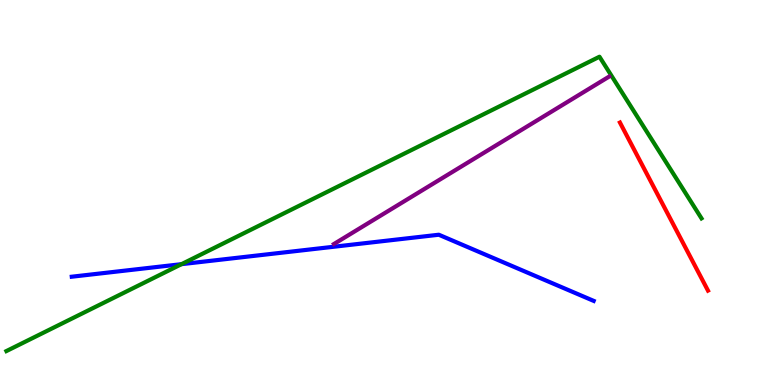[{'lines': ['blue', 'red'], 'intersections': []}, {'lines': ['green', 'red'], 'intersections': []}, {'lines': ['purple', 'red'], 'intersections': []}, {'lines': ['blue', 'green'], 'intersections': [{'x': 2.34, 'y': 3.14}]}, {'lines': ['blue', 'purple'], 'intersections': []}, {'lines': ['green', 'purple'], 'intersections': []}]